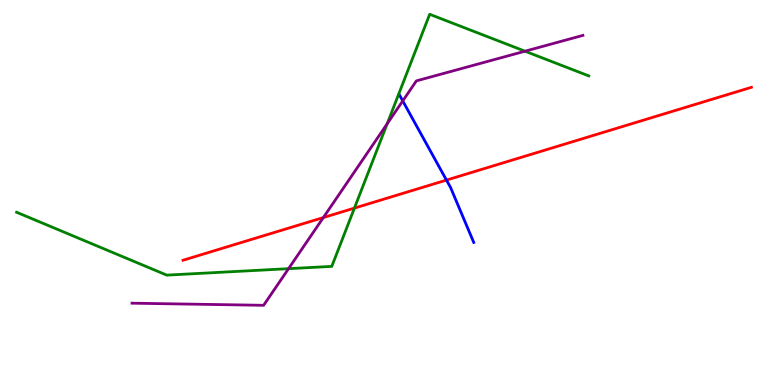[{'lines': ['blue', 'red'], 'intersections': [{'x': 5.76, 'y': 5.32}]}, {'lines': ['green', 'red'], 'intersections': [{'x': 4.57, 'y': 4.59}]}, {'lines': ['purple', 'red'], 'intersections': [{'x': 4.17, 'y': 4.35}]}, {'lines': ['blue', 'green'], 'intersections': []}, {'lines': ['blue', 'purple'], 'intersections': [{'x': 5.2, 'y': 7.38}]}, {'lines': ['green', 'purple'], 'intersections': [{'x': 3.72, 'y': 3.02}, {'x': 5.0, 'y': 6.78}, {'x': 6.77, 'y': 8.67}]}]